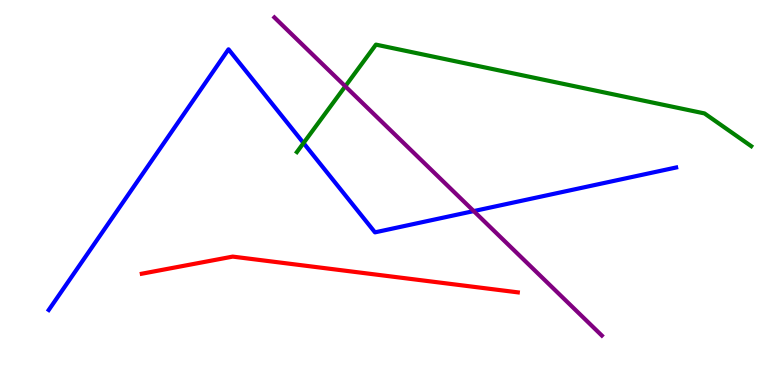[{'lines': ['blue', 'red'], 'intersections': []}, {'lines': ['green', 'red'], 'intersections': []}, {'lines': ['purple', 'red'], 'intersections': []}, {'lines': ['blue', 'green'], 'intersections': [{'x': 3.92, 'y': 6.28}]}, {'lines': ['blue', 'purple'], 'intersections': [{'x': 6.11, 'y': 4.52}]}, {'lines': ['green', 'purple'], 'intersections': [{'x': 4.46, 'y': 7.76}]}]